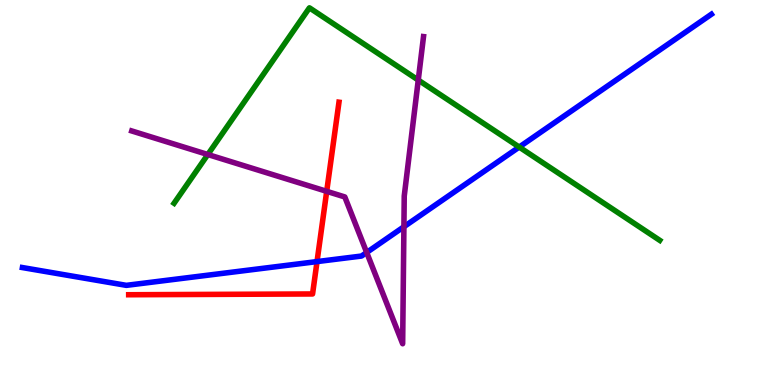[{'lines': ['blue', 'red'], 'intersections': [{'x': 4.09, 'y': 3.21}]}, {'lines': ['green', 'red'], 'intersections': []}, {'lines': ['purple', 'red'], 'intersections': [{'x': 4.22, 'y': 5.03}]}, {'lines': ['blue', 'green'], 'intersections': [{'x': 6.7, 'y': 6.18}]}, {'lines': ['blue', 'purple'], 'intersections': [{'x': 4.73, 'y': 3.44}, {'x': 5.21, 'y': 4.11}]}, {'lines': ['green', 'purple'], 'intersections': [{'x': 2.68, 'y': 5.99}, {'x': 5.4, 'y': 7.92}]}]